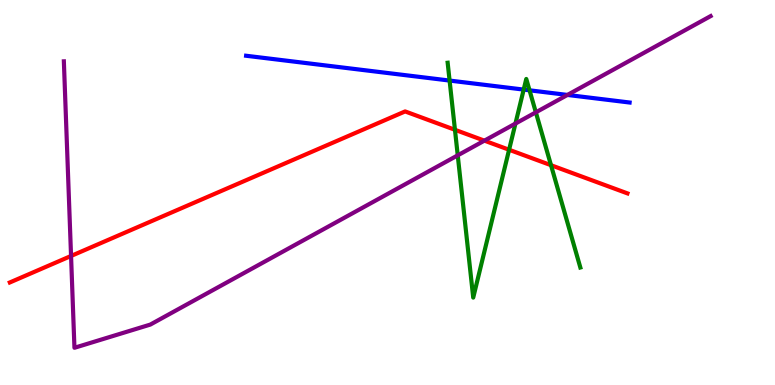[{'lines': ['blue', 'red'], 'intersections': []}, {'lines': ['green', 'red'], 'intersections': [{'x': 5.87, 'y': 6.63}, {'x': 6.57, 'y': 6.11}, {'x': 7.11, 'y': 5.71}]}, {'lines': ['purple', 'red'], 'intersections': [{'x': 0.917, 'y': 3.35}, {'x': 6.25, 'y': 6.35}]}, {'lines': ['blue', 'green'], 'intersections': [{'x': 5.8, 'y': 7.91}, {'x': 6.76, 'y': 7.67}, {'x': 6.83, 'y': 7.65}]}, {'lines': ['blue', 'purple'], 'intersections': [{'x': 7.32, 'y': 7.53}]}, {'lines': ['green', 'purple'], 'intersections': [{'x': 5.91, 'y': 5.97}, {'x': 6.65, 'y': 6.79}, {'x': 6.91, 'y': 7.08}]}]